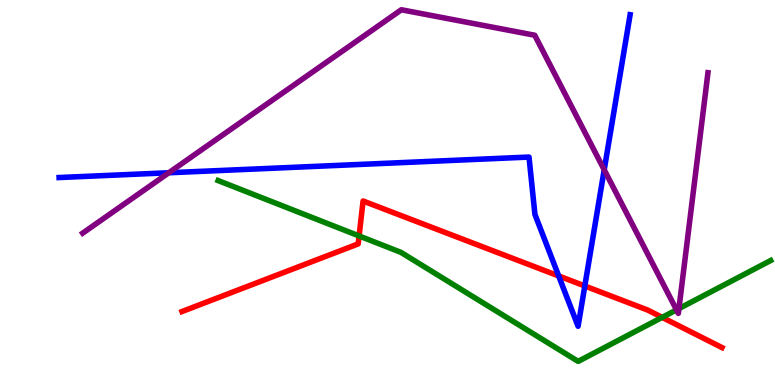[{'lines': ['blue', 'red'], 'intersections': [{'x': 7.21, 'y': 2.83}, {'x': 7.55, 'y': 2.57}]}, {'lines': ['green', 'red'], 'intersections': [{'x': 4.63, 'y': 3.87}, {'x': 8.54, 'y': 1.76}]}, {'lines': ['purple', 'red'], 'intersections': []}, {'lines': ['blue', 'green'], 'intersections': []}, {'lines': ['blue', 'purple'], 'intersections': [{'x': 2.18, 'y': 5.51}, {'x': 7.8, 'y': 5.59}]}, {'lines': ['green', 'purple'], 'intersections': [{'x': 8.73, 'y': 1.95}, {'x': 8.76, 'y': 1.98}]}]